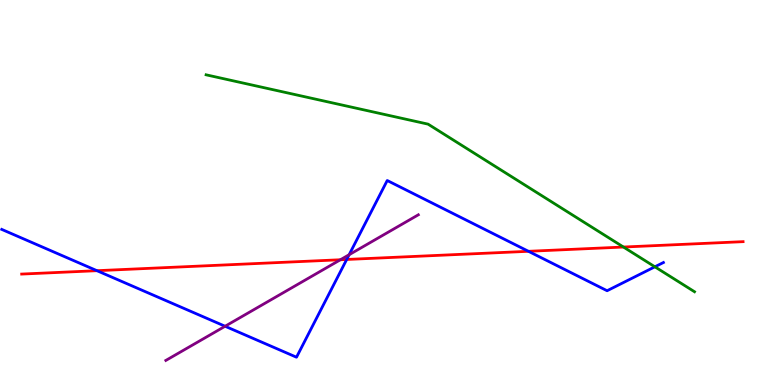[{'lines': ['blue', 'red'], 'intersections': [{'x': 1.25, 'y': 2.97}, {'x': 4.47, 'y': 3.26}, {'x': 6.82, 'y': 3.47}]}, {'lines': ['green', 'red'], 'intersections': [{'x': 8.04, 'y': 3.58}]}, {'lines': ['purple', 'red'], 'intersections': [{'x': 4.39, 'y': 3.25}]}, {'lines': ['blue', 'green'], 'intersections': [{'x': 8.45, 'y': 3.07}]}, {'lines': ['blue', 'purple'], 'intersections': [{'x': 2.9, 'y': 1.53}, {'x': 4.5, 'y': 3.38}]}, {'lines': ['green', 'purple'], 'intersections': []}]